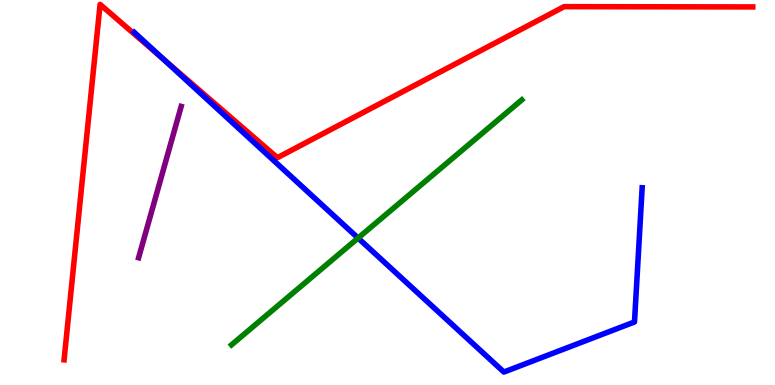[{'lines': ['blue', 'red'], 'intersections': [{'x': 2.11, 'y': 8.46}]}, {'lines': ['green', 'red'], 'intersections': []}, {'lines': ['purple', 'red'], 'intersections': []}, {'lines': ['blue', 'green'], 'intersections': [{'x': 4.62, 'y': 3.82}]}, {'lines': ['blue', 'purple'], 'intersections': []}, {'lines': ['green', 'purple'], 'intersections': []}]